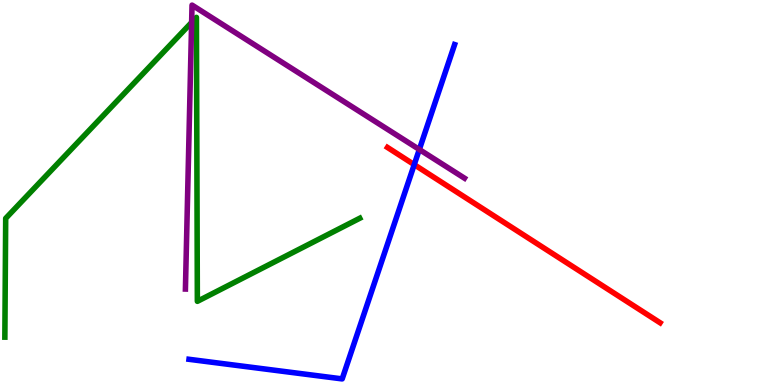[{'lines': ['blue', 'red'], 'intersections': [{'x': 5.34, 'y': 5.72}]}, {'lines': ['green', 'red'], 'intersections': []}, {'lines': ['purple', 'red'], 'intersections': []}, {'lines': ['blue', 'green'], 'intersections': []}, {'lines': ['blue', 'purple'], 'intersections': [{'x': 5.41, 'y': 6.12}]}, {'lines': ['green', 'purple'], 'intersections': [{'x': 2.47, 'y': 9.42}]}]